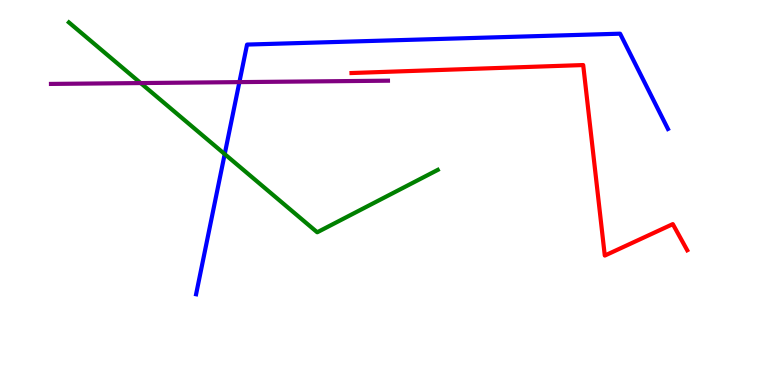[{'lines': ['blue', 'red'], 'intersections': []}, {'lines': ['green', 'red'], 'intersections': []}, {'lines': ['purple', 'red'], 'intersections': []}, {'lines': ['blue', 'green'], 'intersections': [{'x': 2.9, 'y': 6.0}]}, {'lines': ['blue', 'purple'], 'intersections': [{'x': 3.09, 'y': 7.87}]}, {'lines': ['green', 'purple'], 'intersections': [{'x': 1.82, 'y': 7.84}]}]